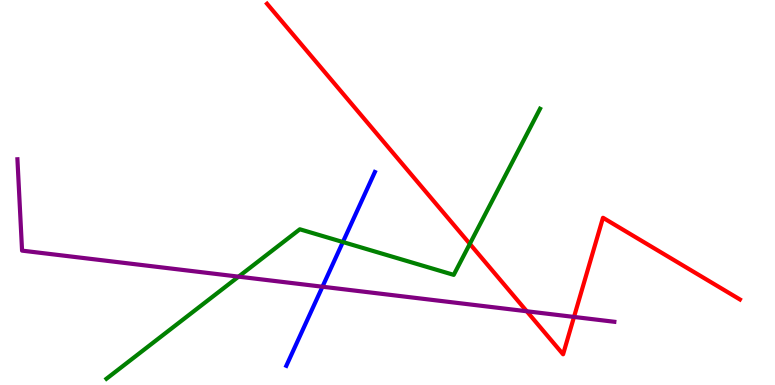[{'lines': ['blue', 'red'], 'intersections': []}, {'lines': ['green', 'red'], 'intersections': [{'x': 6.06, 'y': 3.67}]}, {'lines': ['purple', 'red'], 'intersections': [{'x': 6.8, 'y': 1.92}, {'x': 7.41, 'y': 1.77}]}, {'lines': ['blue', 'green'], 'intersections': [{'x': 4.42, 'y': 3.71}]}, {'lines': ['blue', 'purple'], 'intersections': [{'x': 4.16, 'y': 2.55}]}, {'lines': ['green', 'purple'], 'intersections': [{'x': 3.08, 'y': 2.81}]}]